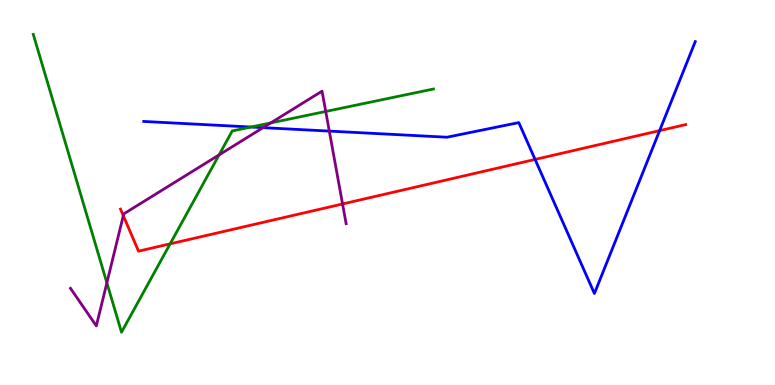[{'lines': ['blue', 'red'], 'intersections': [{'x': 6.9, 'y': 5.86}, {'x': 8.51, 'y': 6.61}]}, {'lines': ['green', 'red'], 'intersections': [{'x': 2.2, 'y': 3.67}]}, {'lines': ['purple', 'red'], 'intersections': [{'x': 1.59, 'y': 4.4}, {'x': 4.42, 'y': 4.7}]}, {'lines': ['blue', 'green'], 'intersections': [{'x': 3.24, 'y': 6.7}]}, {'lines': ['blue', 'purple'], 'intersections': [{'x': 3.39, 'y': 6.68}, {'x': 4.25, 'y': 6.59}]}, {'lines': ['green', 'purple'], 'intersections': [{'x': 1.38, 'y': 2.65}, {'x': 2.83, 'y': 5.98}, {'x': 3.49, 'y': 6.81}, {'x': 4.2, 'y': 7.1}]}]